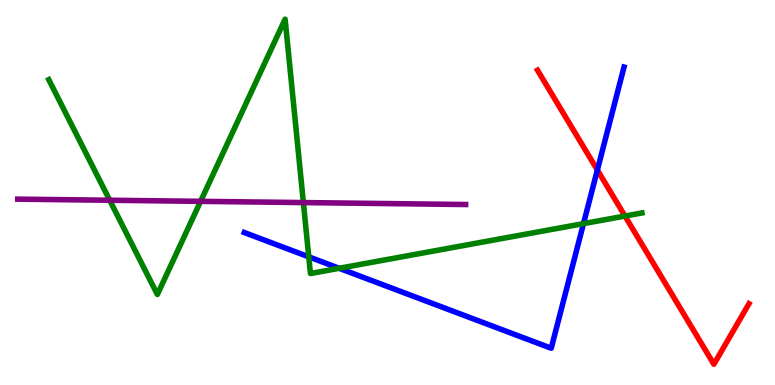[{'lines': ['blue', 'red'], 'intersections': [{'x': 7.71, 'y': 5.58}]}, {'lines': ['green', 'red'], 'intersections': [{'x': 8.06, 'y': 4.39}]}, {'lines': ['purple', 'red'], 'intersections': []}, {'lines': ['blue', 'green'], 'intersections': [{'x': 3.98, 'y': 3.33}, {'x': 4.38, 'y': 3.03}, {'x': 7.53, 'y': 4.19}]}, {'lines': ['blue', 'purple'], 'intersections': []}, {'lines': ['green', 'purple'], 'intersections': [{'x': 1.42, 'y': 4.8}, {'x': 2.59, 'y': 4.77}, {'x': 3.91, 'y': 4.74}]}]